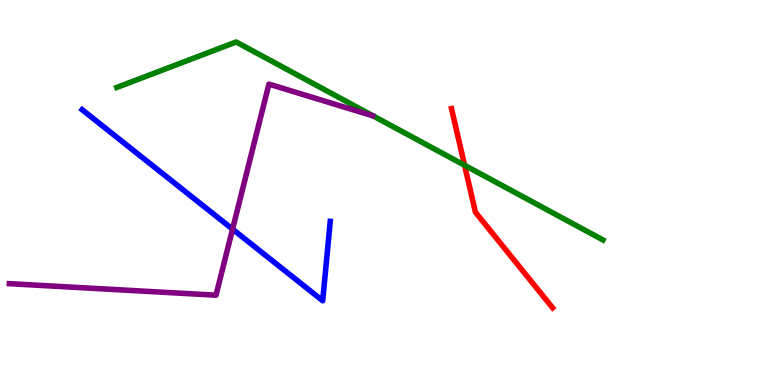[{'lines': ['blue', 'red'], 'intersections': []}, {'lines': ['green', 'red'], 'intersections': [{'x': 5.99, 'y': 5.71}]}, {'lines': ['purple', 'red'], 'intersections': []}, {'lines': ['blue', 'green'], 'intersections': []}, {'lines': ['blue', 'purple'], 'intersections': [{'x': 3.0, 'y': 4.05}]}, {'lines': ['green', 'purple'], 'intersections': []}]